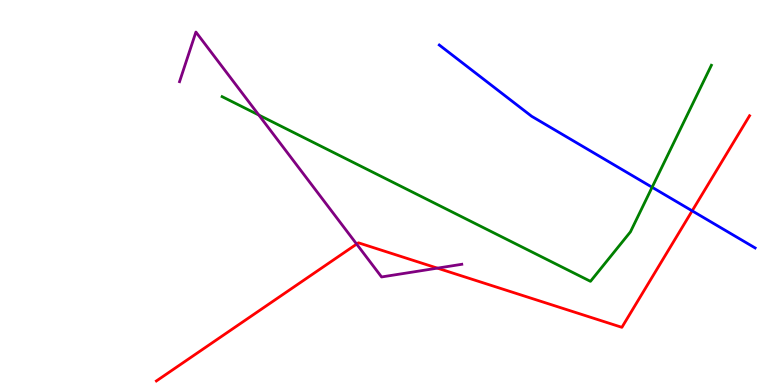[{'lines': ['blue', 'red'], 'intersections': [{'x': 8.93, 'y': 4.52}]}, {'lines': ['green', 'red'], 'intersections': []}, {'lines': ['purple', 'red'], 'intersections': [{'x': 4.6, 'y': 3.66}, {'x': 5.64, 'y': 3.04}]}, {'lines': ['blue', 'green'], 'intersections': [{'x': 8.41, 'y': 5.14}]}, {'lines': ['blue', 'purple'], 'intersections': []}, {'lines': ['green', 'purple'], 'intersections': [{'x': 3.34, 'y': 7.01}]}]